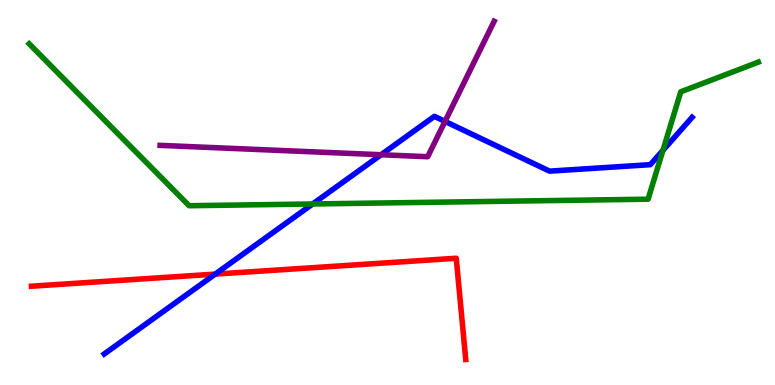[{'lines': ['blue', 'red'], 'intersections': [{'x': 2.78, 'y': 2.88}]}, {'lines': ['green', 'red'], 'intersections': []}, {'lines': ['purple', 'red'], 'intersections': []}, {'lines': ['blue', 'green'], 'intersections': [{'x': 4.03, 'y': 4.7}, {'x': 8.55, 'y': 6.1}]}, {'lines': ['blue', 'purple'], 'intersections': [{'x': 4.92, 'y': 5.98}, {'x': 5.74, 'y': 6.85}]}, {'lines': ['green', 'purple'], 'intersections': []}]